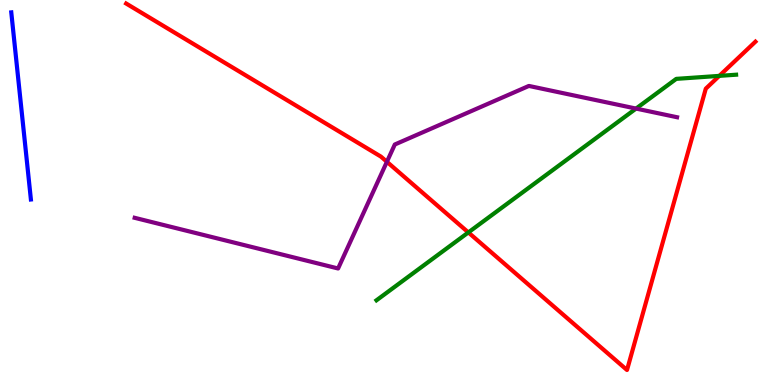[{'lines': ['blue', 'red'], 'intersections': []}, {'lines': ['green', 'red'], 'intersections': [{'x': 6.04, 'y': 3.96}, {'x': 9.28, 'y': 8.03}]}, {'lines': ['purple', 'red'], 'intersections': [{'x': 4.99, 'y': 5.8}]}, {'lines': ['blue', 'green'], 'intersections': []}, {'lines': ['blue', 'purple'], 'intersections': []}, {'lines': ['green', 'purple'], 'intersections': [{'x': 8.21, 'y': 7.18}]}]